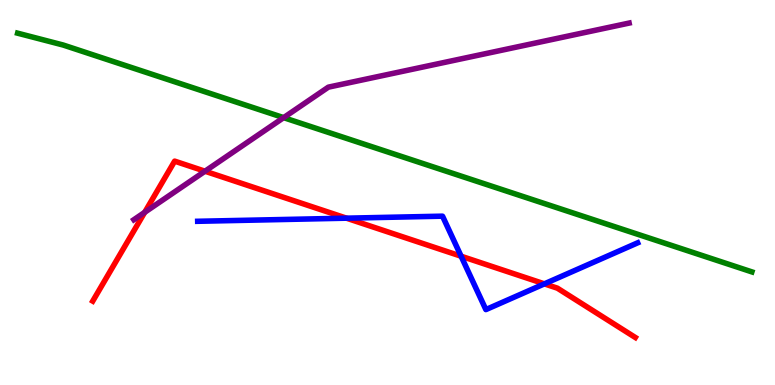[{'lines': ['blue', 'red'], 'intersections': [{'x': 4.47, 'y': 4.33}, {'x': 5.95, 'y': 3.34}, {'x': 7.02, 'y': 2.63}]}, {'lines': ['green', 'red'], 'intersections': []}, {'lines': ['purple', 'red'], 'intersections': [{'x': 1.87, 'y': 4.49}, {'x': 2.65, 'y': 5.55}]}, {'lines': ['blue', 'green'], 'intersections': []}, {'lines': ['blue', 'purple'], 'intersections': []}, {'lines': ['green', 'purple'], 'intersections': [{'x': 3.66, 'y': 6.94}]}]